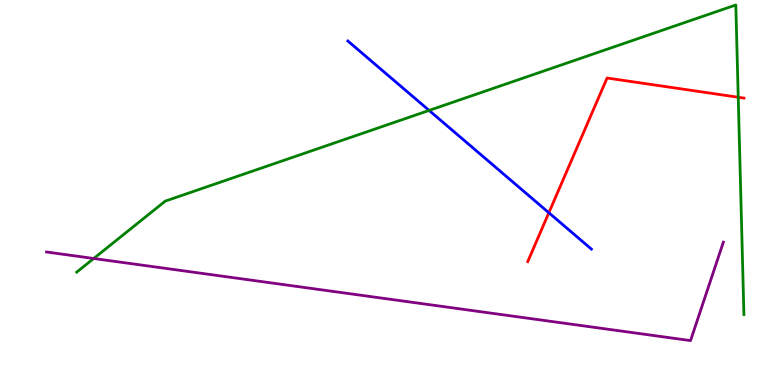[{'lines': ['blue', 'red'], 'intersections': [{'x': 7.08, 'y': 4.47}]}, {'lines': ['green', 'red'], 'intersections': [{'x': 9.53, 'y': 7.47}]}, {'lines': ['purple', 'red'], 'intersections': []}, {'lines': ['blue', 'green'], 'intersections': [{'x': 5.54, 'y': 7.13}]}, {'lines': ['blue', 'purple'], 'intersections': []}, {'lines': ['green', 'purple'], 'intersections': [{'x': 1.21, 'y': 3.29}]}]